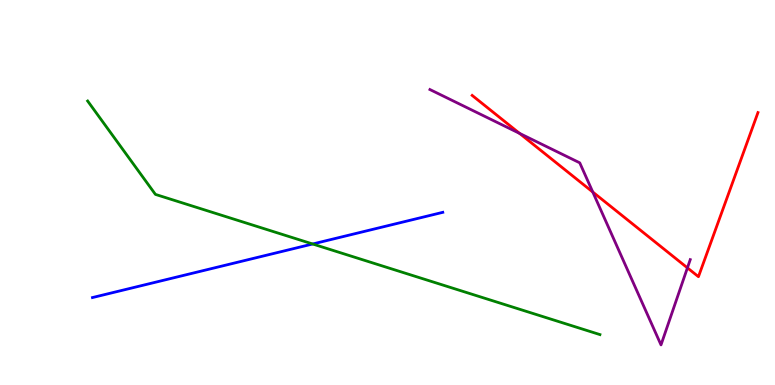[{'lines': ['blue', 'red'], 'intersections': []}, {'lines': ['green', 'red'], 'intersections': []}, {'lines': ['purple', 'red'], 'intersections': [{'x': 6.7, 'y': 6.54}, {'x': 7.65, 'y': 5.01}, {'x': 8.87, 'y': 3.04}]}, {'lines': ['blue', 'green'], 'intersections': [{'x': 4.03, 'y': 3.66}]}, {'lines': ['blue', 'purple'], 'intersections': []}, {'lines': ['green', 'purple'], 'intersections': []}]